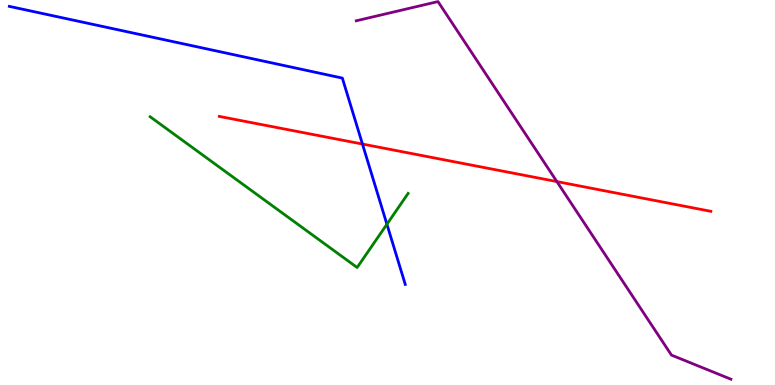[{'lines': ['blue', 'red'], 'intersections': [{'x': 4.68, 'y': 6.26}]}, {'lines': ['green', 'red'], 'intersections': []}, {'lines': ['purple', 'red'], 'intersections': [{'x': 7.19, 'y': 5.28}]}, {'lines': ['blue', 'green'], 'intersections': [{'x': 4.99, 'y': 4.18}]}, {'lines': ['blue', 'purple'], 'intersections': []}, {'lines': ['green', 'purple'], 'intersections': []}]